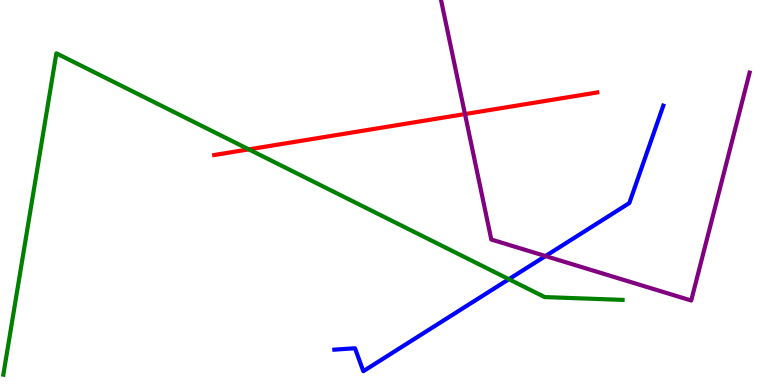[{'lines': ['blue', 'red'], 'intersections': []}, {'lines': ['green', 'red'], 'intersections': [{'x': 3.21, 'y': 6.12}]}, {'lines': ['purple', 'red'], 'intersections': [{'x': 6.0, 'y': 7.04}]}, {'lines': ['blue', 'green'], 'intersections': [{'x': 6.57, 'y': 2.75}]}, {'lines': ['blue', 'purple'], 'intersections': [{'x': 7.04, 'y': 3.35}]}, {'lines': ['green', 'purple'], 'intersections': []}]